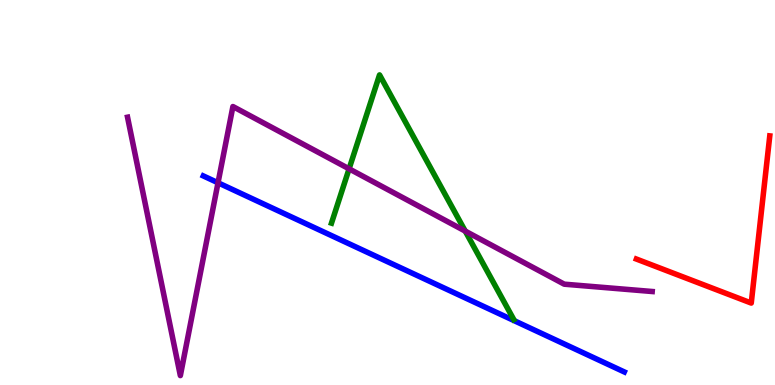[{'lines': ['blue', 'red'], 'intersections': []}, {'lines': ['green', 'red'], 'intersections': []}, {'lines': ['purple', 'red'], 'intersections': []}, {'lines': ['blue', 'green'], 'intersections': []}, {'lines': ['blue', 'purple'], 'intersections': [{'x': 2.81, 'y': 5.25}]}, {'lines': ['green', 'purple'], 'intersections': [{'x': 4.5, 'y': 5.61}, {'x': 6.0, 'y': 4.0}]}]